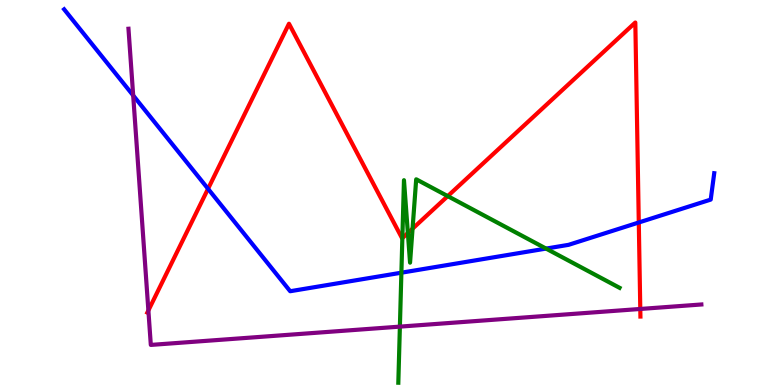[{'lines': ['blue', 'red'], 'intersections': [{'x': 2.68, 'y': 5.1}, {'x': 8.24, 'y': 4.22}]}, {'lines': ['green', 'red'], 'intersections': [{'x': 5.19, 'y': 3.81}, {'x': 5.26, 'y': 3.95}, {'x': 5.32, 'y': 4.06}, {'x': 5.78, 'y': 4.91}]}, {'lines': ['purple', 'red'], 'intersections': [{'x': 1.91, 'y': 1.94}, {'x': 8.26, 'y': 1.97}]}, {'lines': ['blue', 'green'], 'intersections': [{'x': 5.18, 'y': 2.92}, {'x': 7.05, 'y': 3.54}]}, {'lines': ['blue', 'purple'], 'intersections': [{'x': 1.72, 'y': 7.52}]}, {'lines': ['green', 'purple'], 'intersections': [{'x': 5.16, 'y': 1.52}]}]